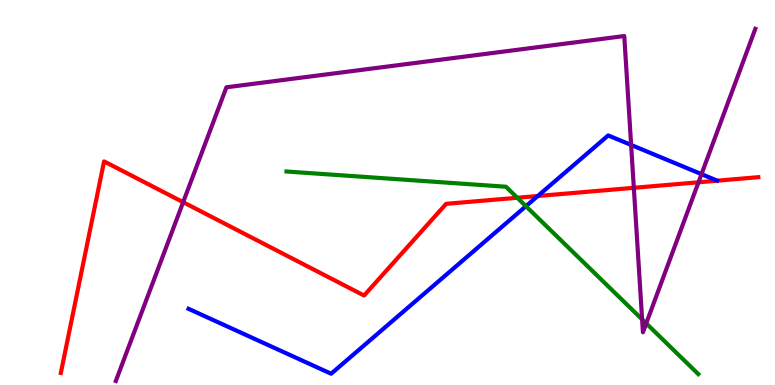[{'lines': ['blue', 'red'], 'intersections': [{'x': 6.94, 'y': 4.91}]}, {'lines': ['green', 'red'], 'intersections': [{'x': 6.67, 'y': 4.86}]}, {'lines': ['purple', 'red'], 'intersections': [{'x': 2.36, 'y': 4.75}, {'x': 8.18, 'y': 5.12}, {'x': 9.01, 'y': 5.27}]}, {'lines': ['blue', 'green'], 'intersections': [{'x': 6.79, 'y': 4.64}]}, {'lines': ['blue', 'purple'], 'intersections': [{'x': 8.14, 'y': 6.24}, {'x': 9.05, 'y': 5.48}]}, {'lines': ['green', 'purple'], 'intersections': [{'x': 8.29, 'y': 1.7}, {'x': 8.34, 'y': 1.6}]}]